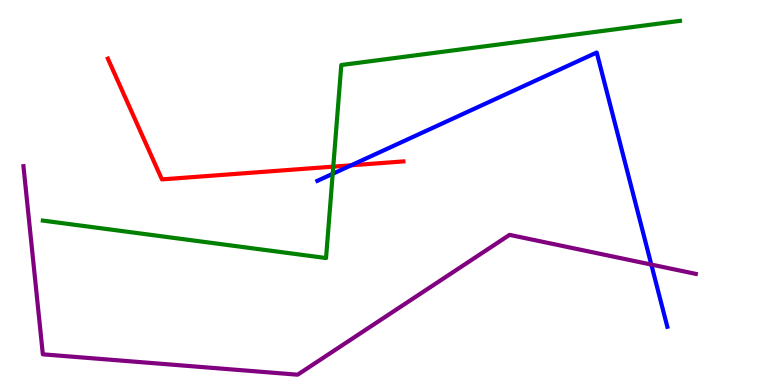[{'lines': ['blue', 'red'], 'intersections': [{'x': 4.53, 'y': 5.71}]}, {'lines': ['green', 'red'], 'intersections': [{'x': 4.3, 'y': 5.67}]}, {'lines': ['purple', 'red'], 'intersections': []}, {'lines': ['blue', 'green'], 'intersections': [{'x': 4.29, 'y': 5.49}]}, {'lines': ['blue', 'purple'], 'intersections': [{'x': 8.4, 'y': 3.13}]}, {'lines': ['green', 'purple'], 'intersections': []}]